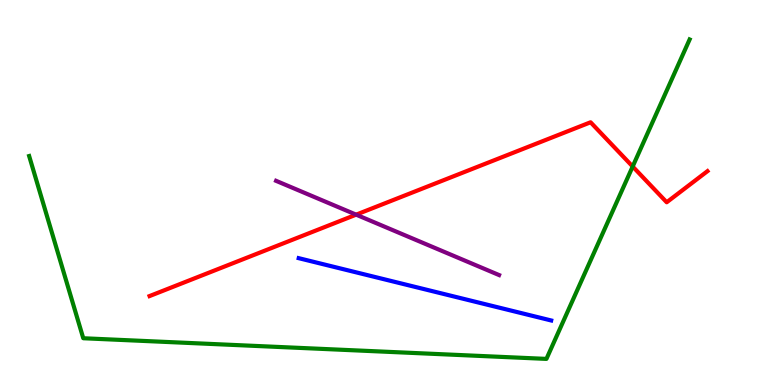[{'lines': ['blue', 'red'], 'intersections': []}, {'lines': ['green', 'red'], 'intersections': [{'x': 8.16, 'y': 5.67}]}, {'lines': ['purple', 'red'], 'intersections': [{'x': 4.6, 'y': 4.42}]}, {'lines': ['blue', 'green'], 'intersections': []}, {'lines': ['blue', 'purple'], 'intersections': []}, {'lines': ['green', 'purple'], 'intersections': []}]